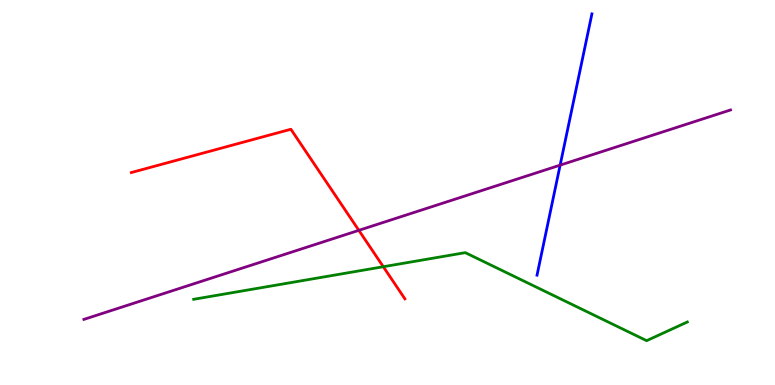[{'lines': ['blue', 'red'], 'intersections': []}, {'lines': ['green', 'red'], 'intersections': [{'x': 4.95, 'y': 3.07}]}, {'lines': ['purple', 'red'], 'intersections': [{'x': 4.63, 'y': 4.02}]}, {'lines': ['blue', 'green'], 'intersections': []}, {'lines': ['blue', 'purple'], 'intersections': [{'x': 7.23, 'y': 5.71}]}, {'lines': ['green', 'purple'], 'intersections': []}]